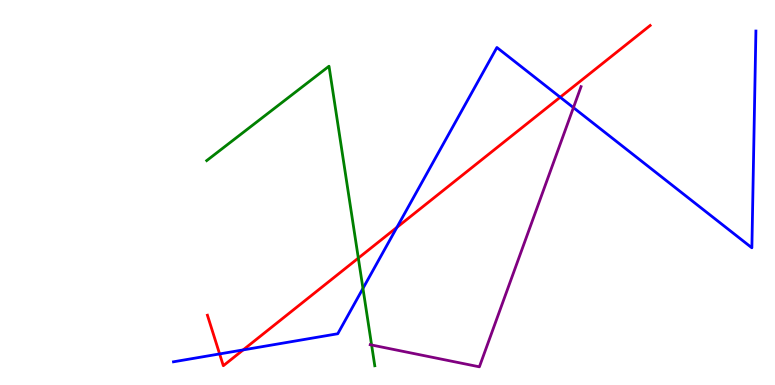[{'lines': ['blue', 'red'], 'intersections': [{'x': 2.83, 'y': 0.807}, {'x': 3.14, 'y': 0.912}, {'x': 5.12, 'y': 4.09}, {'x': 7.23, 'y': 7.47}]}, {'lines': ['green', 'red'], 'intersections': [{'x': 4.62, 'y': 3.3}]}, {'lines': ['purple', 'red'], 'intersections': []}, {'lines': ['blue', 'green'], 'intersections': [{'x': 4.68, 'y': 2.51}]}, {'lines': ['blue', 'purple'], 'intersections': [{'x': 7.4, 'y': 7.2}]}, {'lines': ['green', 'purple'], 'intersections': [{'x': 4.79, 'y': 1.04}]}]